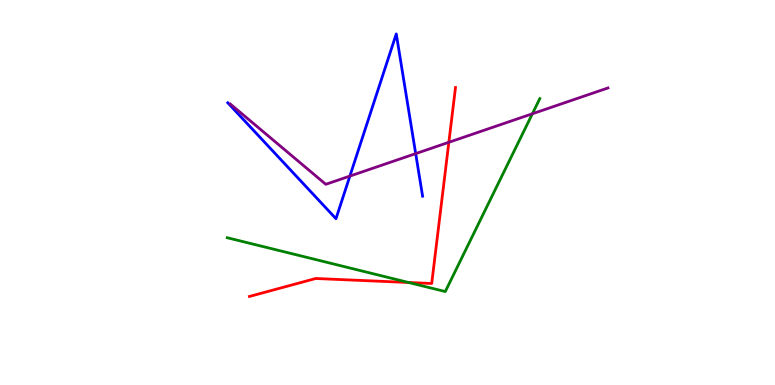[{'lines': ['blue', 'red'], 'intersections': []}, {'lines': ['green', 'red'], 'intersections': [{'x': 5.27, 'y': 2.66}]}, {'lines': ['purple', 'red'], 'intersections': [{'x': 5.79, 'y': 6.3}]}, {'lines': ['blue', 'green'], 'intersections': []}, {'lines': ['blue', 'purple'], 'intersections': [{'x': 4.51, 'y': 5.43}, {'x': 5.36, 'y': 6.01}]}, {'lines': ['green', 'purple'], 'intersections': [{'x': 6.87, 'y': 7.04}]}]